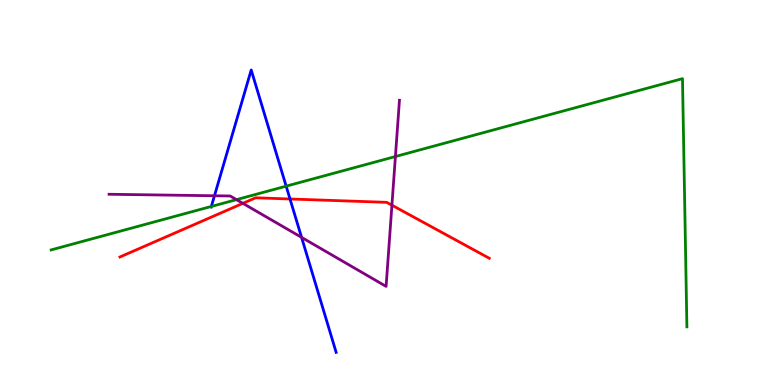[{'lines': ['blue', 'red'], 'intersections': [{'x': 3.74, 'y': 4.83}]}, {'lines': ['green', 'red'], 'intersections': []}, {'lines': ['purple', 'red'], 'intersections': [{'x': 3.13, 'y': 4.72}, {'x': 5.06, 'y': 4.67}]}, {'lines': ['blue', 'green'], 'intersections': [{'x': 2.73, 'y': 4.64}, {'x': 3.69, 'y': 5.16}]}, {'lines': ['blue', 'purple'], 'intersections': [{'x': 2.77, 'y': 4.92}, {'x': 3.89, 'y': 3.83}]}, {'lines': ['green', 'purple'], 'intersections': [{'x': 3.05, 'y': 4.81}, {'x': 5.1, 'y': 5.93}]}]